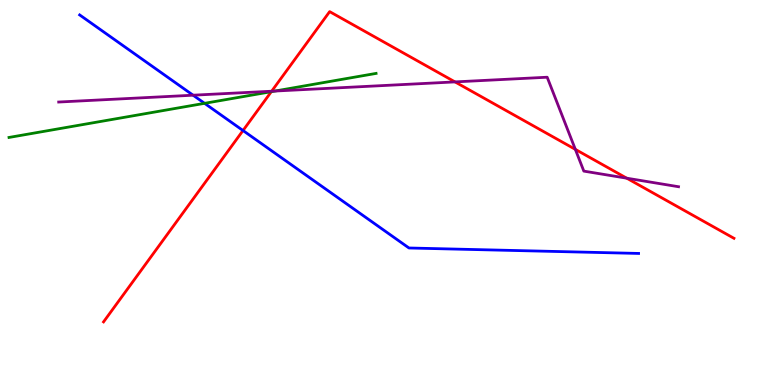[{'lines': ['blue', 'red'], 'intersections': [{'x': 3.14, 'y': 6.61}]}, {'lines': ['green', 'red'], 'intersections': [{'x': 3.5, 'y': 7.62}]}, {'lines': ['purple', 'red'], 'intersections': [{'x': 3.51, 'y': 7.63}, {'x': 5.87, 'y': 7.87}, {'x': 7.42, 'y': 6.12}, {'x': 8.09, 'y': 5.37}]}, {'lines': ['blue', 'green'], 'intersections': [{'x': 2.64, 'y': 7.32}]}, {'lines': ['blue', 'purple'], 'intersections': [{'x': 2.49, 'y': 7.53}]}, {'lines': ['green', 'purple'], 'intersections': [{'x': 3.55, 'y': 7.64}]}]